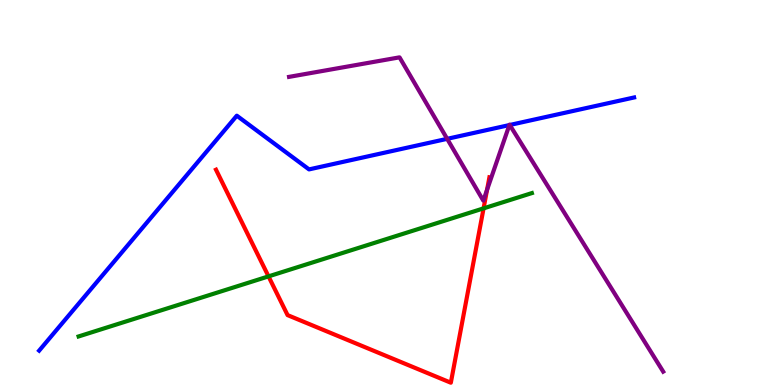[{'lines': ['blue', 'red'], 'intersections': []}, {'lines': ['green', 'red'], 'intersections': [{'x': 3.46, 'y': 2.82}, {'x': 6.24, 'y': 4.59}]}, {'lines': ['purple', 'red'], 'intersections': [{'x': 6.28, 'y': 5.07}]}, {'lines': ['blue', 'green'], 'intersections': []}, {'lines': ['blue', 'purple'], 'intersections': [{'x': 5.77, 'y': 6.39}, {'x': 6.57, 'y': 6.75}, {'x': 6.58, 'y': 6.75}]}, {'lines': ['green', 'purple'], 'intersections': []}]